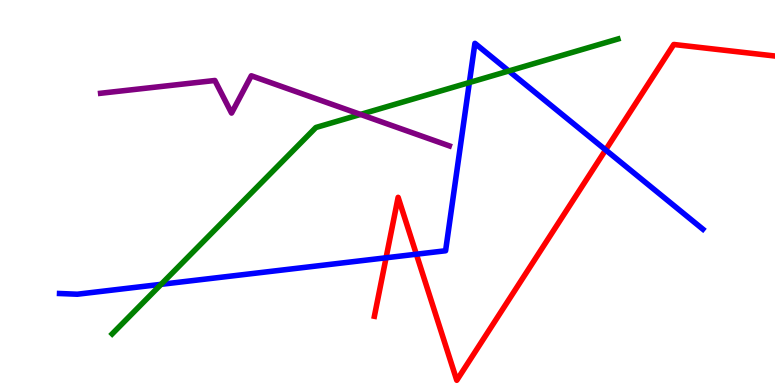[{'lines': ['blue', 'red'], 'intersections': [{'x': 4.98, 'y': 3.3}, {'x': 5.37, 'y': 3.4}, {'x': 7.81, 'y': 6.11}]}, {'lines': ['green', 'red'], 'intersections': []}, {'lines': ['purple', 'red'], 'intersections': []}, {'lines': ['blue', 'green'], 'intersections': [{'x': 2.08, 'y': 2.61}, {'x': 6.06, 'y': 7.86}, {'x': 6.57, 'y': 8.16}]}, {'lines': ['blue', 'purple'], 'intersections': []}, {'lines': ['green', 'purple'], 'intersections': [{'x': 4.65, 'y': 7.03}]}]